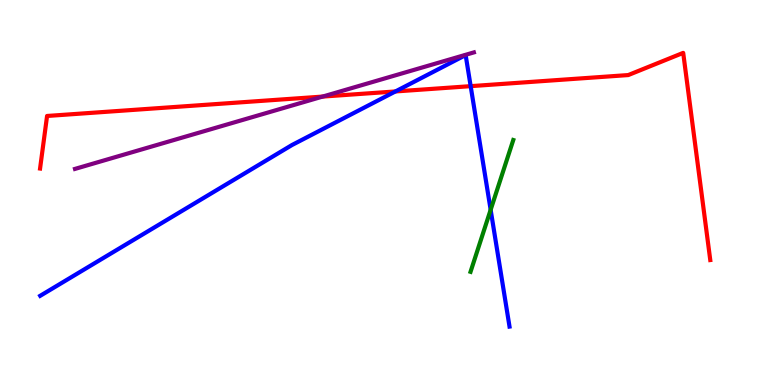[{'lines': ['blue', 'red'], 'intersections': [{'x': 5.1, 'y': 7.62}, {'x': 6.07, 'y': 7.76}]}, {'lines': ['green', 'red'], 'intersections': []}, {'lines': ['purple', 'red'], 'intersections': [{'x': 4.16, 'y': 7.49}]}, {'lines': ['blue', 'green'], 'intersections': [{'x': 6.33, 'y': 4.55}]}, {'lines': ['blue', 'purple'], 'intersections': []}, {'lines': ['green', 'purple'], 'intersections': []}]